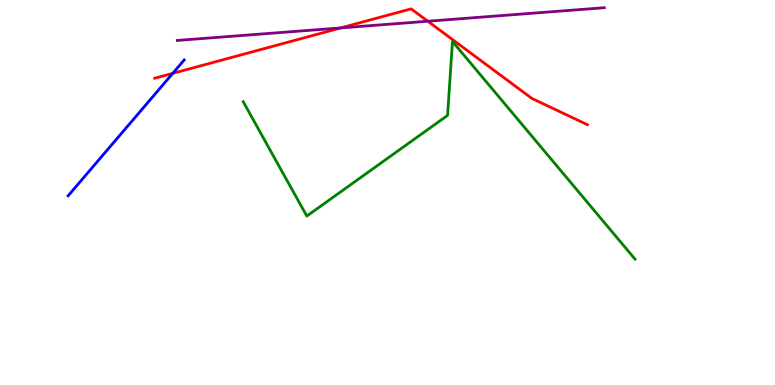[{'lines': ['blue', 'red'], 'intersections': [{'x': 2.23, 'y': 8.09}]}, {'lines': ['green', 'red'], 'intersections': []}, {'lines': ['purple', 'red'], 'intersections': [{'x': 4.4, 'y': 9.27}, {'x': 5.52, 'y': 9.45}]}, {'lines': ['blue', 'green'], 'intersections': []}, {'lines': ['blue', 'purple'], 'intersections': []}, {'lines': ['green', 'purple'], 'intersections': []}]